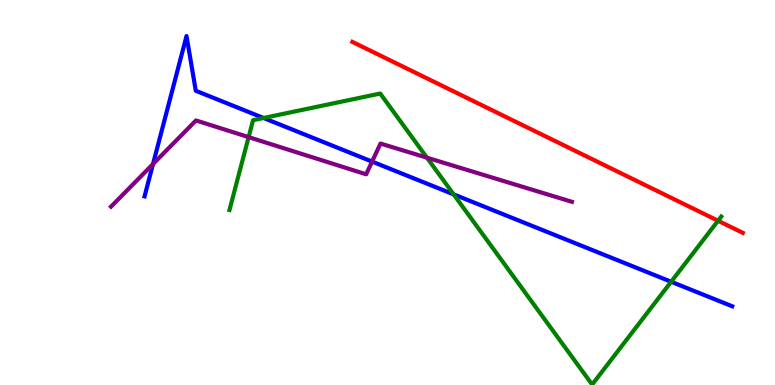[{'lines': ['blue', 'red'], 'intersections': []}, {'lines': ['green', 'red'], 'intersections': [{'x': 9.27, 'y': 4.27}]}, {'lines': ['purple', 'red'], 'intersections': []}, {'lines': ['blue', 'green'], 'intersections': [{'x': 3.4, 'y': 6.94}, {'x': 5.85, 'y': 4.95}, {'x': 8.66, 'y': 2.68}]}, {'lines': ['blue', 'purple'], 'intersections': [{'x': 1.97, 'y': 5.74}, {'x': 4.8, 'y': 5.8}]}, {'lines': ['green', 'purple'], 'intersections': [{'x': 3.21, 'y': 6.44}, {'x': 5.51, 'y': 5.9}]}]